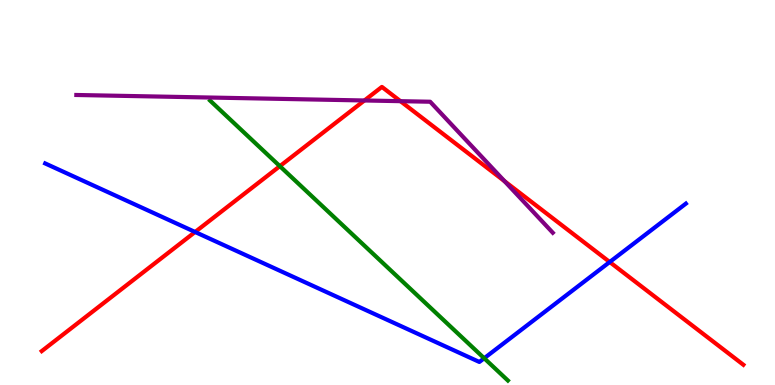[{'lines': ['blue', 'red'], 'intersections': [{'x': 2.52, 'y': 3.97}, {'x': 7.87, 'y': 3.19}]}, {'lines': ['green', 'red'], 'intersections': [{'x': 3.61, 'y': 5.68}]}, {'lines': ['purple', 'red'], 'intersections': [{'x': 4.7, 'y': 7.39}, {'x': 5.17, 'y': 7.37}, {'x': 6.51, 'y': 5.29}]}, {'lines': ['blue', 'green'], 'intersections': [{'x': 6.25, 'y': 0.695}]}, {'lines': ['blue', 'purple'], 'intersections': []}, {'lines': ['green', 'purple'], 'intersections': []}]